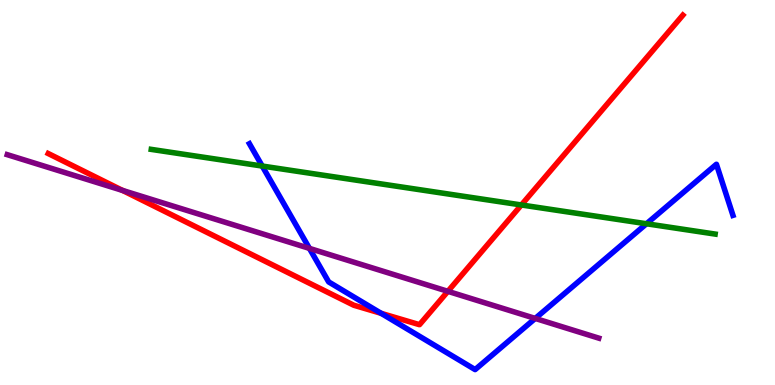[{'lines': ['blue', 'red'], 'intersections': [{'x': 4.92, 'y': 1.86}]}, {'lines': ['green', 'red'], 'intersections': [{'x': 6.73, 'y': 4.68}]}, {'lines': ['purple', 'red'], 'intersections': [{'x': 1.58, 'y': 5.05}, {'x': 5.78, 'y': 2.43}]}, {'lines': ['blue', 'green'], 'intersections': [{'x': 3.38, 'y': 5.69}, {'x': 8.34, 'y': 4.19}]}, {'lines': ['blue', 'purple'], 'intersections': [{'x': 3.99, 'y': 3.55}, {'x': 6.91, 'y': 1.73}]}, {'lines': ['green', 'purple'], 'intersections': []}]